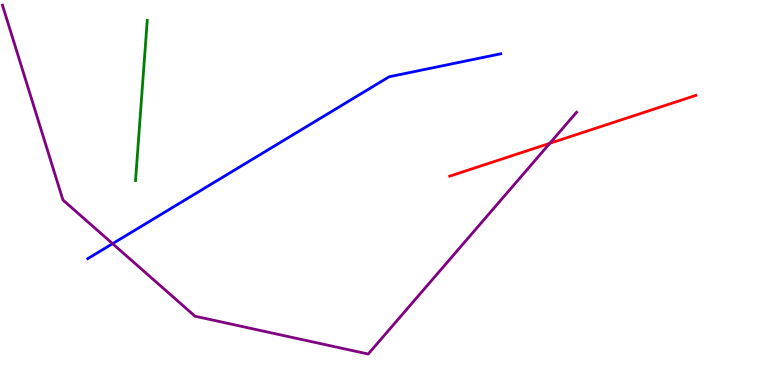[{'lines': ['blue', 'red'], 'intersections': []}, {'lines': ['green', 'red'], 'intersections': []}, {'lines': ['purple', 'red'], 'intersections': [{'x': 7.09, 'y': 6.28}]}, {'lines': ['blue', 'green'], 'intersections': []}, {'lines': ['blue', 'purple'], 'intersections': [{'x': 1.45, 'y': 3.67}]}, {'lines': ['green', 'purple'], 'intersections': []}]